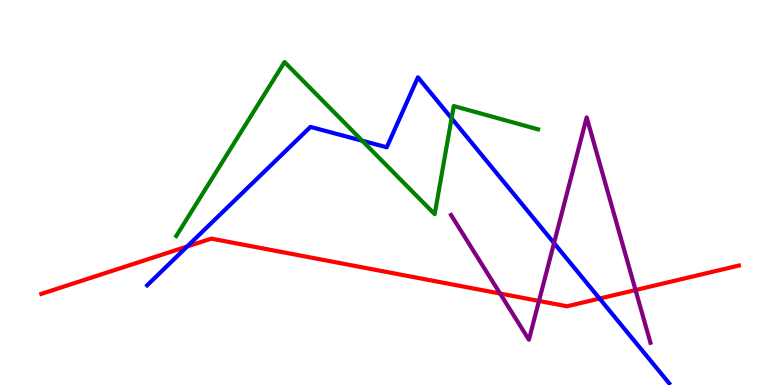[{'lines': ['blue', 'red'], 'intersections': [{'x': 2.42, 'y': 3.6}, {'x': 7.74, 'y': 2.25}]}, {'lines': ['green', 'red'], 'intersections': []}, {'lines': ['purple', 'red'], 'intersections': [{'x': 6.45, 'y': 2.38}, {'x': 6.95, 'y': 2.18}, {'x': 8.2, 'y': 2.47}]}, {'lines': ['blue', 'green'], 'intersections': [{'x': 4.67, 'y': 6.34}, {'x': 5.83, 'y': 6.93}]}, {'lines': ['blue', 'purple'], 'intersections': [{'x': 7.15, 'y': 3.69}]}, {'lines': ['green', 'purple'], 'intersections': []}]